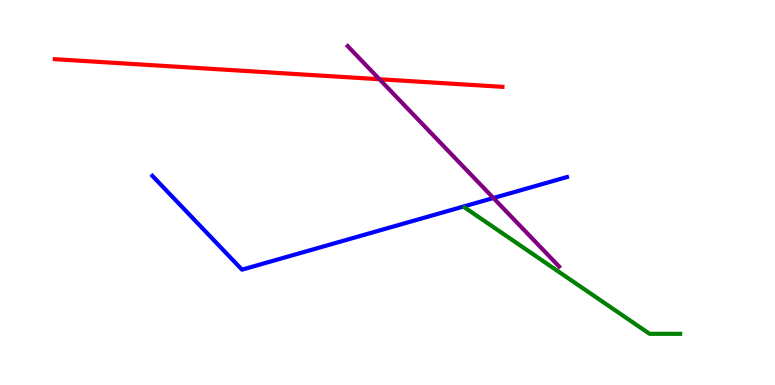[{'lines': ['blue', 'red'], 'intersections': []}, {'lines': ['green', 'red'], 'intersections': []}, {'lines': ['purple', 'red'], 'intersections': [{'x': 4.9, 'y': 7.94}]}, {'lines': ['blue', 'green'], 'intersections': []}, {'lines': ['blue', 'purple'], 'intersections': [{'x': 6.37, 'y': 4.86}]}, {'lines': ['green', 'purple'], 'intersections': []}]